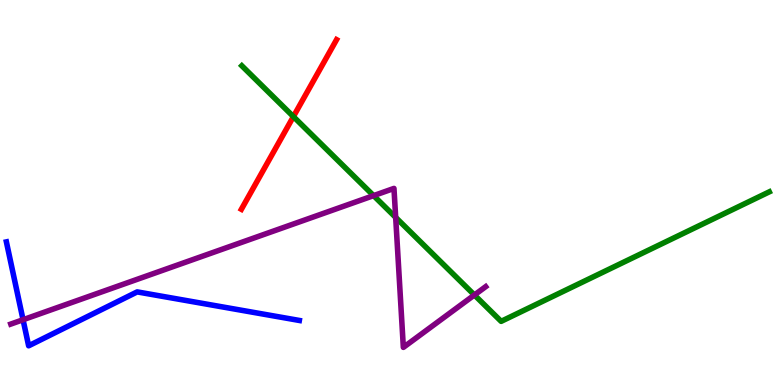[{'lines': ['blue', 'red'], 'intersections': []}, {'lines': ['green', 'red'], 'intersections': [{'x': 3.79, 'y': 6.97}]}, {'lines': ['purple', 'red'], 'intersections': []}, {'lines': ['blue', 'green'], 'intersections': []}, {'lines': ['blue', 'purple'], 'intersections': [{'x': 0.297, 'y': 1.7}]}, {'lines': ['green', 'purple'], 'intersections': [{'x': 4.82, 'y': 4.92}, {'x': 5.11, 'y': 4.35}, {'x': 6.12, 'y': 2.34}]}]